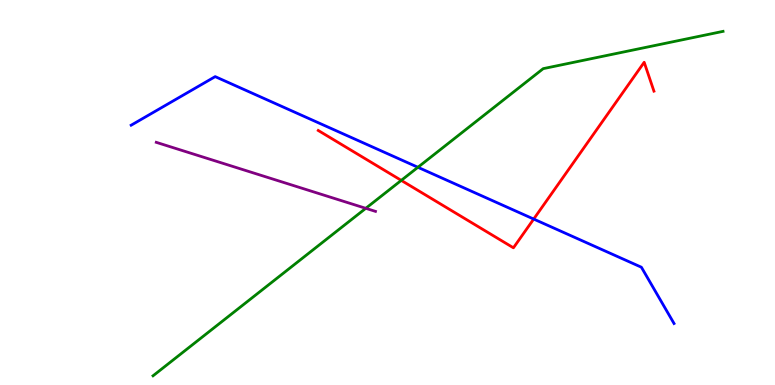[{'lines': ['blue', 'red'], 'intersections': [{'x': 6.89, 'y': 4.31}]}, {'lines': ['green', 'red'], 'intersections': [{'x': 5.18, 'y': 5.31}]}, {'lines': ['purple', 'red'], 'intersections': []}, {'lines': ['blue', 'green'], 'intersections': [{'x': 5.39, 'y': 5.66}]}, {'lines': ['blue', 'purple'], 'intersections': []}, {'lines': ['green', 'purple'], 'intersections': [{'x': 4.72, 'y': 4.59}]}]